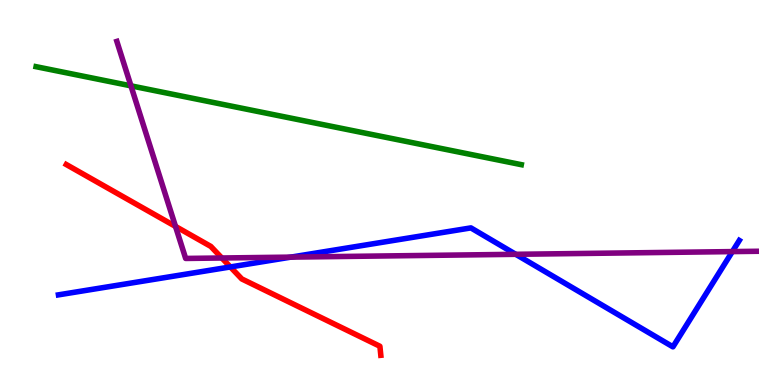[{'lines': ['blue', 'red'], 'intersections': [{'x': 2.97, 'y': 3.07}]}, {'lines': ['green', 'red'], 'intersections': []}, {'lines': ['purple', 'red'], 'intersections': [{'x': 2.26, 'y': 4.12}, {'x': 2.86, 'y': 3.3}]}, {'lines': ['blue', 'green'], 'intersections': []}, {'lines': ['blue', 'purple'], 'intersections': [{'x': 3.75, 'y': 3.32}, {'x': 6.65, 'y': 3.39}, {'x': 9.45, 'y': 3.47}]}, {'lines': ['green', 'purple'], 'intersections': [{'x': 1.69, 'y': 7.77}]}]